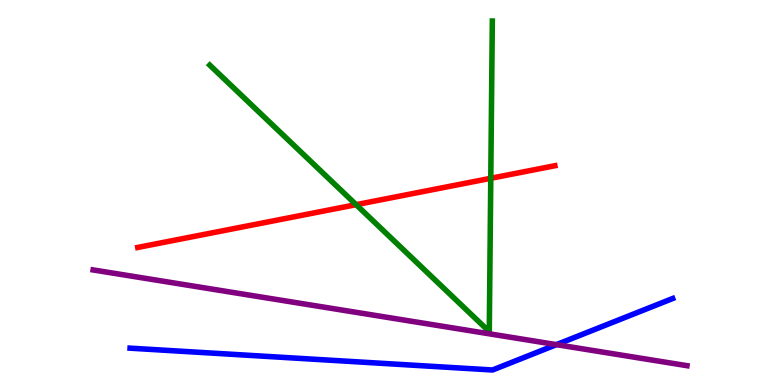[{'lines': ['blue', 'red'], 'intersections': []}, {'lines': ['green', 'red'], 'intersections': [{'x': 4.59, 'y': 4.68}, {'x': 6.33, 'y': 5.37}]}, {'lines': ['purple', 'red'], 'intersections': []}, {'lines': ['blue', 'green'], 'intersections': []}, {'lines': ['blue', 'purple'], 'intersections': [{'x': 7.18, 'y': 1.05}]}, {'lines': ['green', 'purple'], 'intersections': []}]